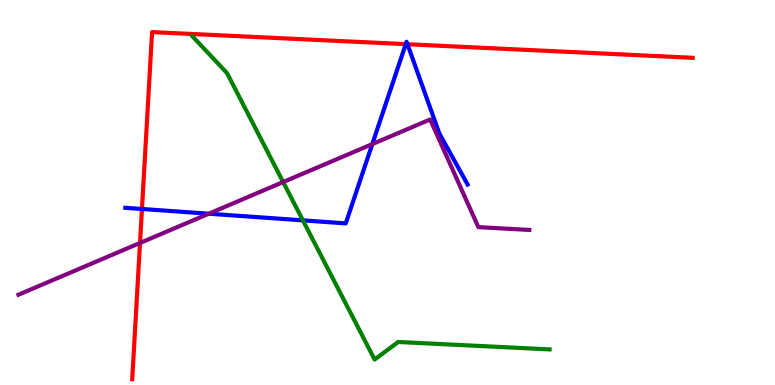[{'lines': ['blue', 'red'], 'intersections': [{'x': 1.83, 'y': 4.57}, {'x': 5.24, 'y': 8.85}, {'x': 5.26, 'y': 8.85}]}, {'lines': ['green', 'red'], 'intersections': []}, {'lines': ['purple', 'red'], 'intersections': [{'x': 1.81, 'y': 3.69}]}, {'lines': ['blue', 'green'], 'intersections': [{'x': 3.91, 'y': 4.28}]}, {'lines': ['blue', 'purple'], 'intersections': [{'x': 2.69, 'y': 4.45}, {'x': 4.8, 'y': 6.26}]}, {'lines': ['green', 'purple'], 'intersections': [{'x': 3.65, 'y': 5.27}]}]